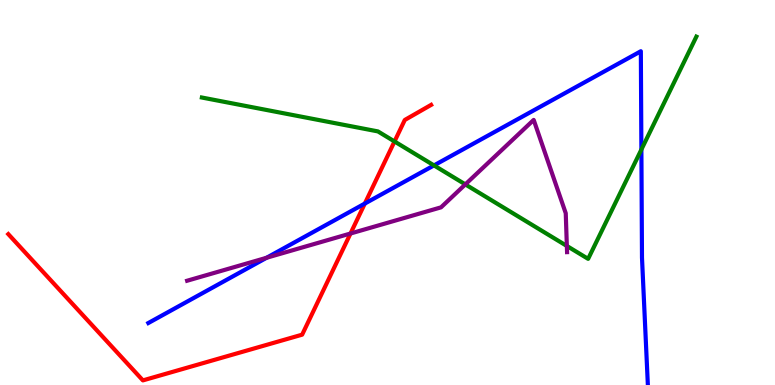[{'lines': ['blue', 'red'], 'intersections': [{'x': 4.71, 'y': 4.71}]}, {'lines': ['green', 'red'], 'intersections': [{'x': 5.09, 'y': 6.33}]}, {'lines': ['purple', 'red'], 'intersections': [{'x': 4.52, 'y': 3.93}]}, {'lines': ['blue', 'green'], 'intersections': [{'x': 5.6, 'y': 5.7}, {'x': 8.28, 'y': 6.12}]}, {'lines': ['blue', 'purple'], 'intersections': [{'x': 3.44, 'y': 3.3}]}, {'lines': ['green', 'purple'], 'intersections': [{'x': 6.0, 'y': 5.21}, {'x': 7.31, 'y': 3.61}]}]